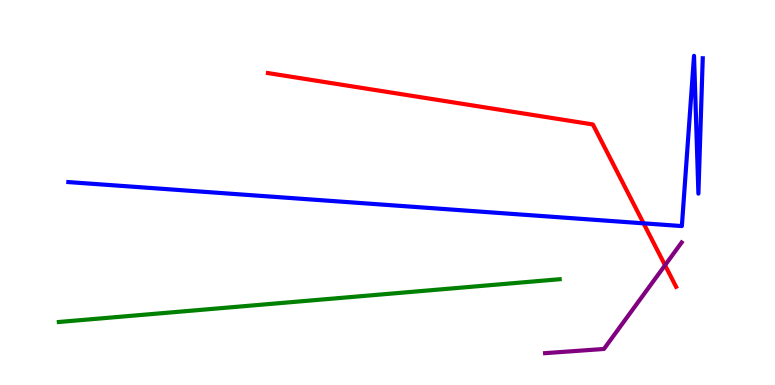[{'lines': ['blue', 'red'], 'intersections': [{'x': 8.3, 'y': 4.2}]}, {'lines': ['green', 'red'], 'intersections': []}, {'lines': ['purple', 'red'], 'intersections': [{'x': 8.58, 'y': 3.11}]}, {'lines': ['blue', 'green'], 'intersections': []}, {'lines': ['blue', 'purple'], 'intersections': []}, {'lines': ['green', 'purple'], 'intersections': []}]